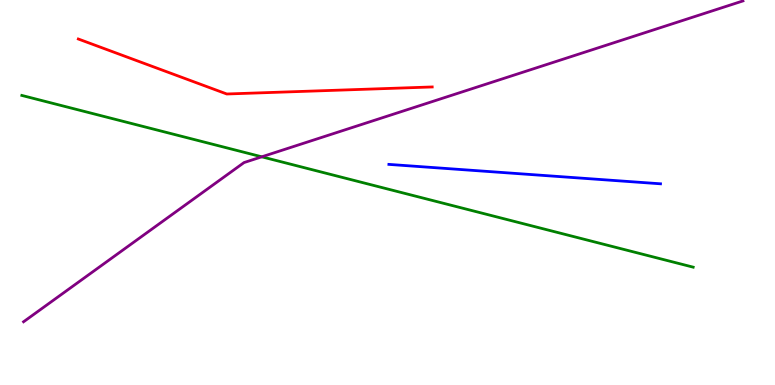[{'lines': ['blue', 'red'], 'intersections': []}, {'lines': ['green', 'red'], 'intersections': []}, {'lines': ['purple', 'red'], 'intersections': []}, {'lines': ['blue', 'green'], 'intersections': []}, {'lines': ['blue', 'purple'], 'intersections': []}, {'lines': ['green', 'purple'], 'intersections': [{'x': 3.38, 'y': 5.93}]}]